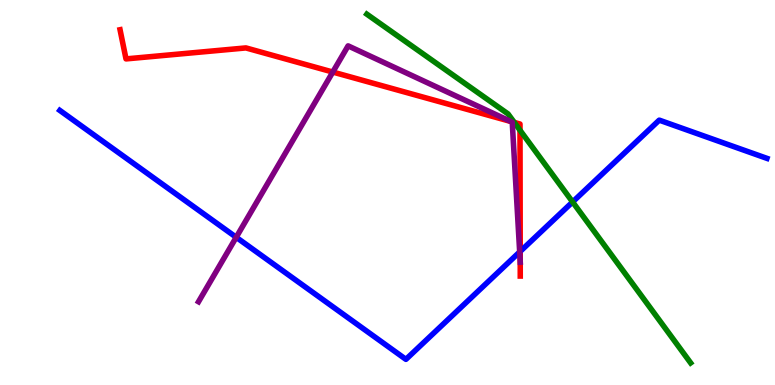[{'lines': ['blue', 'red'], 'intersections': [{'x': 6.71, 'y': 3.47}]}, {'lines': ['green', 'red'], 'intersections': [{'x': 6.64, 'y': 6.82}, {'x': 6.71, 'y': 6.62}]}, {'lines': ['purple', 'red'], 'intersections': [{'x': 4.29, 'y': 8.13}, {'x': 6.59, 'y': 6.85}, {'x': 6.71, 'y': 3.21}]}, {'lines': ['blue', 'green'], 'intersections': [{'x': 7.39, 'y': 4.75}]}, {'lines': ['blue', 'purple'], 'intersections': [{'x': 3.05, 'y': 3.84}, {'x': 6.71, 'y': 3.46}]}, {'lines': ['green', 'purple'], 'intersections': []}]